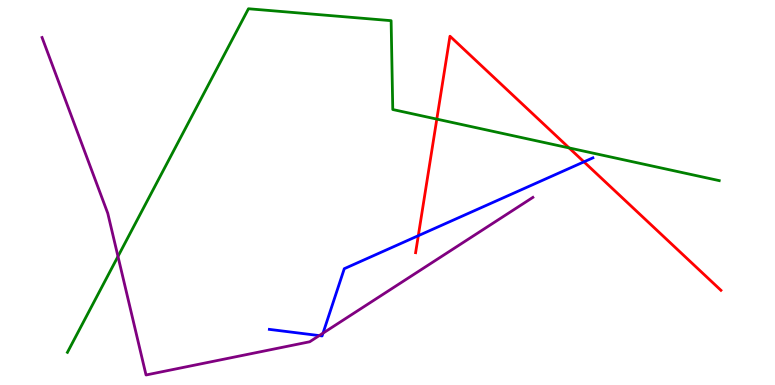[{'lines': ['blue', 'red'], 'intersections': [{'x': 5.4, 'y': 3.88}, {'x': 7.53, 'y': 5.8}]}, {'lines': ['green', 'red'], 'intersections': [{'x': 5.64, 'y': 6.91}, {'x': 7.34, 'y': 6.16}]}, {'lines': ['purple', 'red'], 'intersections': []}, {'lines': ['blue', 'green'], 'intersections': []}, {'lines': ['blue', 'purple'], 'intersections': [{'x': 4.12, 'y': 1.28}, {'x': 4.17, 'y': 1.35}]}, {'lines': ['green', 'purple'], 'intersections': [{'x': 1.52, 'y': 3.34}]}]